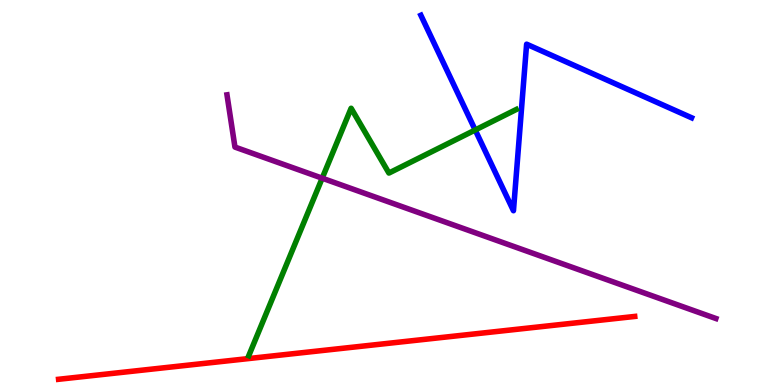[{'lines': ['blue', 'red'], 'intersections': []}, {'lines': ['green', 'red'], 'intersections': []}, {'lines': ['purple', 'red'], 'intersections': []}, {'lines': ['blue', 'green'], 'intersections': [{'x': 6.13, 'y': 6.62}]}, {'lines': ['blue', 'purple'], 'intersections': []}, {'lines': ['green', 'purple'], 'intersections': [{'x': 4.16, 'y': 5.37}]}]